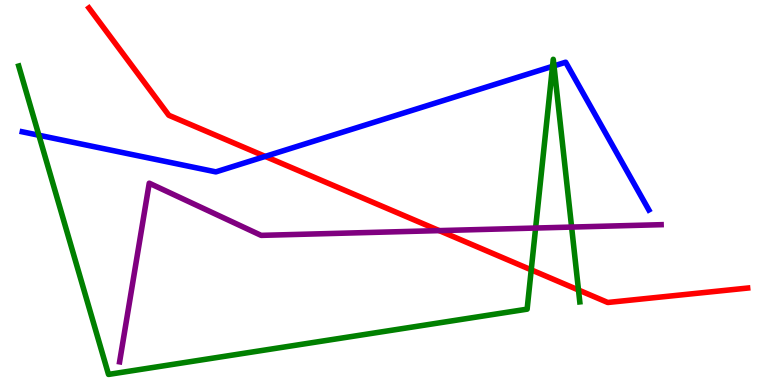[{'lines': ['blue', 'red'], 'intersections': [{'x': 3.42, 'y': 5.94}]}, {'lines': ['green', 'red'], 'intersections': [{'x': 6.85, 'y': 2.99}, {'x': 7.46, 'y': 2.47}]}, {'lines': ['purple', 'red'], 'intersections': [{'x': 5.67, 'y': 4.01}]}, {'lines': ['blue', 'green'], 'intersections': [{'x': 0.502, 'y': 6.49}, {'x': 7.13, 'y': 8.28}, {'x': 7.15, 'y': 8.29}]}, {'lines': ['blue', 'purple'], 'intersections': []}, {'lines': ['green', 'purple'], 'intersections': [{'x': 6.91, 'y': 4.08}, {'x': 7.38, 'y': 4.1}]}]